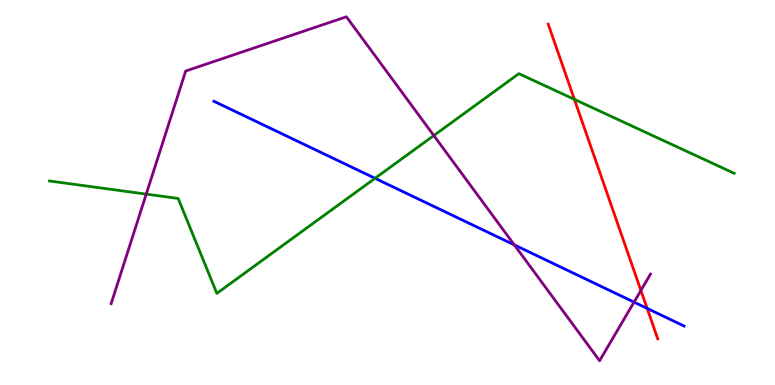[{'lines': ['blue', 'red'], 'intersections': [{'x': 8.35, 'y': 1.99}]}, {'lines': ['green', 'red'], 'intersections': [{'x': 7.41, 'y': 7.42}]}, {'lines': ['purple', 'red'], 'intersections': [{'x': 8.27, 'y': 2.46}]}, {'lines': ['blue', 'green'], 'intersections': [{'x': 4.84, 'y': 5.37}]}, {'lines': ['blue', 'purple'], 'intersections': [{'x': 6.64, 'y': 3.64}, {'x': 8.18, 'y': 2.15}]}, {'lines': ['green', 'purple'], 'intersections': [{'x': 1.89, 'y': 4.96}, {'x': 5.6, 'y': 6.48}]}]